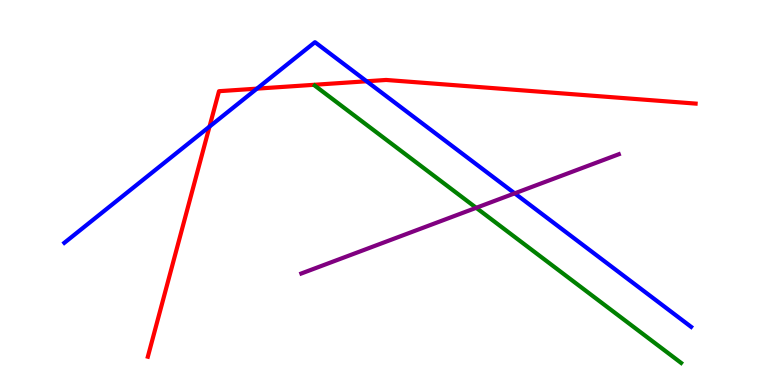[{'lines': ['blue', 'red'], 'intersections': [{'x': 2.7, 'y': 6.71}, {'x': 3.32, 'y': 7.7}, {'x': 4.73, 'y': 7.89}]}, {'lines': ['green', 'red'], 'intersections': []}, {'lines': ['purple', 'red'], 'intersections': []}, {'lines': ['blue', 'green'], 'intersections': []}, {'lines': ['blue', 'purple'], 'intersections': [{'x': 6.64, 'y': 4.98}]}, {'lines': ['green', 'purple'], 'intersections': [{'x': 6.14, 'y': 4.6}]}]